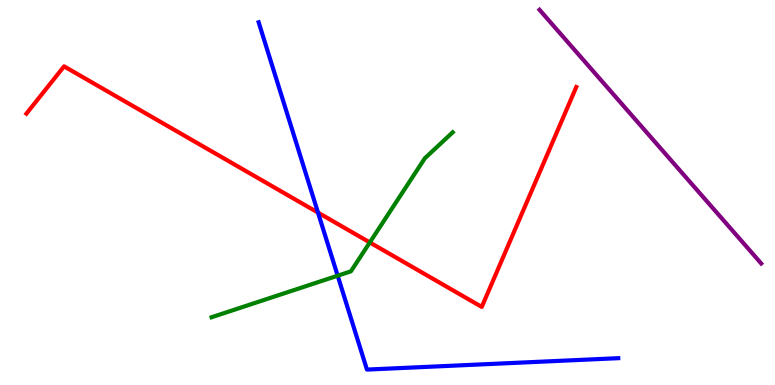[{'lines': ['blue', 'red'], 'intersections': [{'x': 4.1, 'y': 4.48}]}, {'lines': ['green', 'red'], 'intersections': [{'x': 4.77, 'y': 3.7}]}, {'lines': ['purple', 'red'], 'intersections': []}, {'lines': ['blue', 'green'], 'intersections': [{'x': 4.36, 'y': 2.84}]}, {'lines': ['blue', 'purple'], 'intersections': []}, {'lines': ['green', 'purple'], 'intersections': []}]